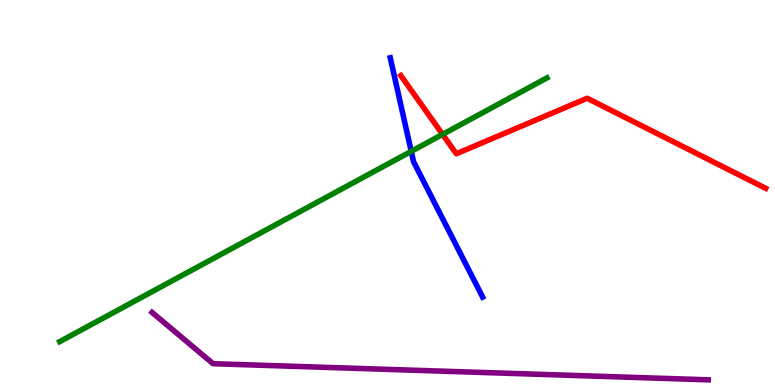[{'lines': ['blue', 'red'], 'intersections': []}, {'lines': ['green', 'red'], 'intersections': [{'x': 5.71, 'y': 6.51}]}, {'lines': ['purple', 'red'], 'intersections': []}, {'lines': ['blue', 'green'], 'intersections': [{'x': 5.31, 'y': 6.07}]}, {'lines': ['blue', 'purple'], 'intersections': []}, {'lines': ['green', 'purple'], 'intersections': []}]